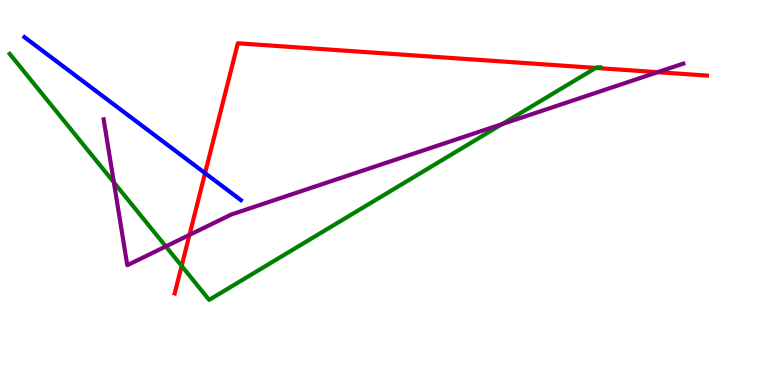[{'lines': ['blue', 'red'], 'intersections': [{'x': 2.65, 'y': 5.5}]}, {'lines': ['green', 'red'], 'intersections': [{'x': 2.34, 'y': 3.09}, {'x': 7.69, 'y': 8.24}]}, {'lines': ['purple', 'red'], 'intersections': [{'x': 2.44, 'y': 3.9}, {'x': 8.49, 'y': 8.12}]}, {'lines': ['blue', 'green'], 'intersections': []}, {'lines': ['blue', 'purple'], 'intersections': []}, {'lines': ['green', 'purple'], 'intersections': [{'x': 1.47, 'y': 5.26}, {'x': 2.14, 'y': 3.6}, {'x': 6.48, 'y': 6.78}]}]